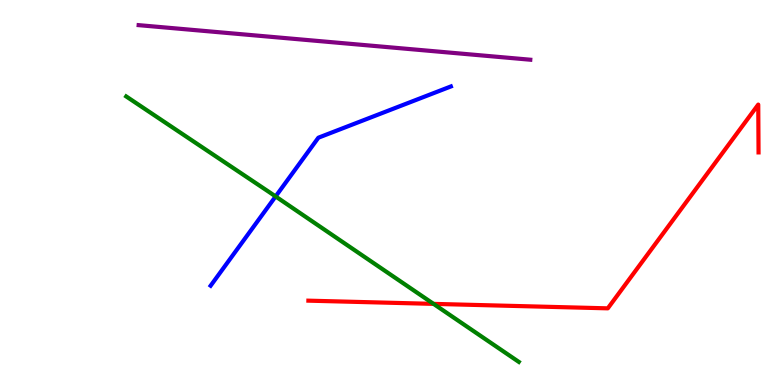[{'lines': ['blue', 'red'], 'intersections': []}, {'lines': ['green', 'red'], 'intersections': [{'x': 5.59, 'y': 2.11}]}, {'lines': ['purple', 'red'], 'intersections': []}, {'lines': ['blue', 'green'], 'intersections': [{'x': 3.56, 'y': 4.9}]}, {'lines': ['blue', 'purple'], 'intersections': []}, {'lines': ['green', 'purple'], 'intersections': []}]